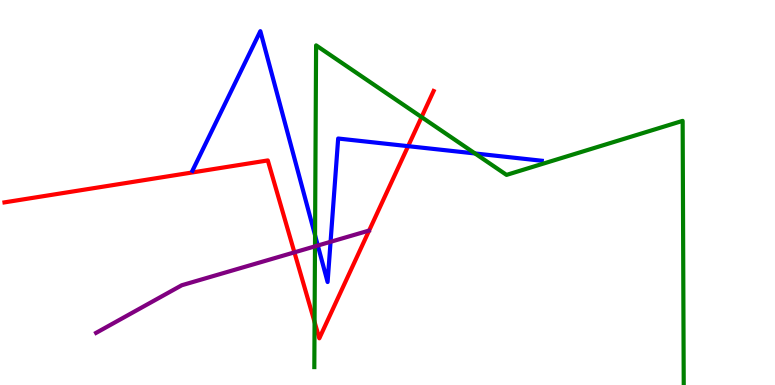[{'lines': ['blue', 'red'], 'intersections': [{'x': 5.27, 'y': 6.2}]}, {'lines': ['green', 'red'], 'intersections': [{'x': 4.06, 'y': 1.64}, {'x': 5.44, 'y': 6.96}]}, {'lines': ['purple', 'red'], 'intersections': [{'x': 3.8, 'y': 3.45}]}, {'lines': ['blue', 'green'], 'intersections': [{'x': 4.07, 'y': 3.89}, {'x': 6.13, 'y': 6.01}]}, {'lines': ['blue', 'purple'], 'intersections': [{'x': 4.1, 'y': 3.62}, {'x': 4.27, 'y': 3.72}]}, {'lines': ['green', 'purple'], 'intersections': [{'x': 4.06, 'y': 3.6}]}]